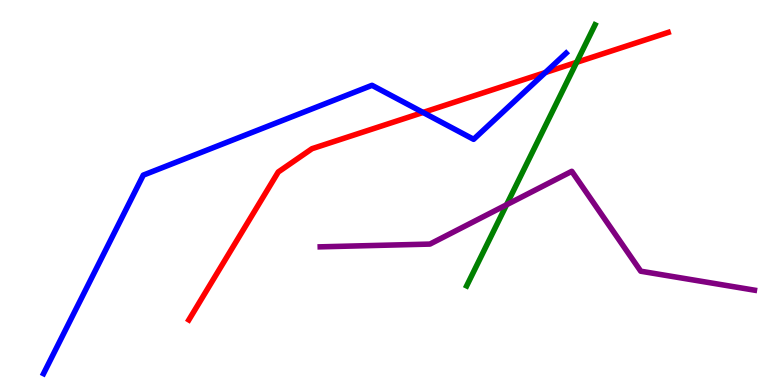[{'lines': ['blue', 'red'], 'intersections': [{'x': 5.46, 'y': 7.08}, {'x': 7.04, 'y': 8.12}]}, {'lines': ['green', 'red'], 'intersections': [{'x': 7.44, 'y': 8.38}]}, {'lines': ['purple', 'red'], 'intersections': []}, {'lines': ['blue', 'green'], 'intersections': []}, {'lines': ['blue', 'purple'], 'intersections': []}, {'lines': ['green', 'purple'], 'intersections': [{'x': 6.54, 'y': 4.68}]}]